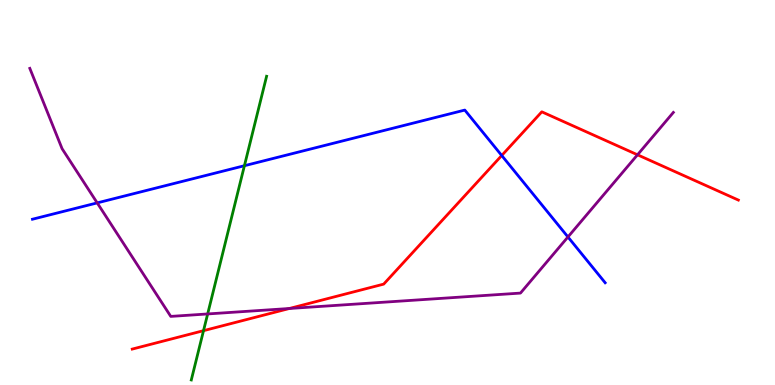[{'lines': ['blue', 'red'], 'intersections': [{'x': 6.47, 'y': 5.96}]}, {'lines': ['green', 'red'], 'intersections': [{'x': 2.63, 'y': 1.41}]}, {'lines': ['purple', 'red'], 'intersections': [{'x': 3.73, 'y': 1.99}, {'x': 8.23, 'y': 5.98}]}, {'lines': ['blue', 'green'], 'intersections': [{'x': 3.15, 'y': 5.7}]}, {'lines': ['blue', 'purple'], 'intersections': [{'x': 1.25, 'y': 4.73}, {'x': 7.33, 'y': 3.84}]}, {'lines': ['green', 'purple'], 'intersections': [{'x': 2.68, 'y': 1.85}]}]